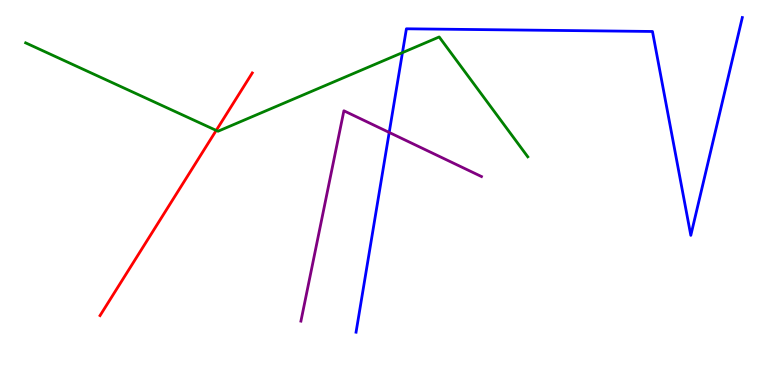[{'lines': ['blue', 'red'], 'intersections': []}, {'lines': ['green', 'red'], 'intersections': [{'x': 2.79, 'y': 6.61}]}, {'lines': ['purple', 'red'], 'intersections': []}, {'lines': ['blue', 'green'], 'intersections': [{'x': 5.19, 'y': 8.63}]}, {'lines': ['blue', 'purple'], 'intersections': [{'x': 5.02, 'y': 6.56}]}, {'lines': ['green', 'purple'], 'intersections': []}]